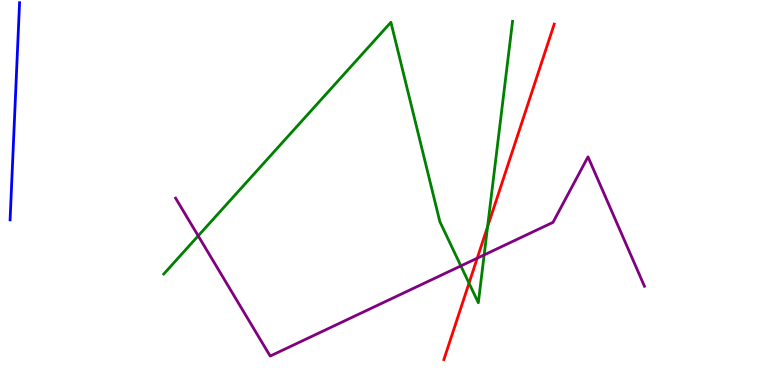[{'lines': ['blue', 'red'], 'intersections': []}, {'lines': ['green', 'red'], 'intersections': [{'x': 6.05, 'y': 2.65}, {'x': 6.29, 'y': 4.11}]}, {'lines': ['purple', 'red'], 'intersections': [{'x': 6.16, 'y': 3.29}]}, {'lines': ['blue', 'green'], 'intersections': []}, {'lines': ['blue', 'purple'], 'intersections': []}, {'lines': ['green', 'purple'], 'intersections': [{'x': 2.56, 'y': 3.87}, {'x': 5.95, 'y': 3.09}, {'x': 6.25, 'y': 3.38}]}]